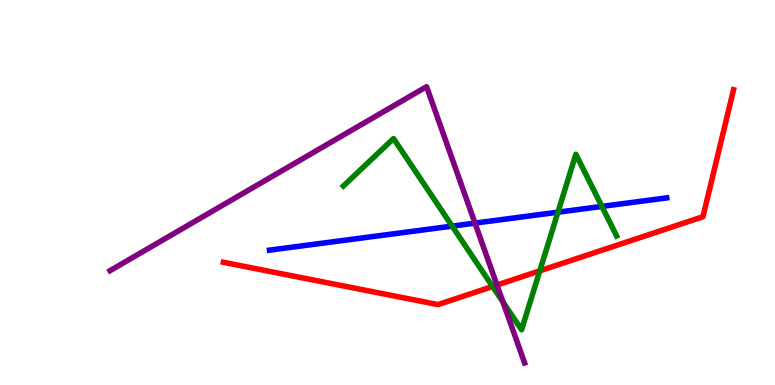[{'lines': ['blue', 'red'], 'intersections': []}, {'lines': ['green', 'red'], 'intersections': [{'x': 6.36, 'y': 2.56}, {'x': 6.97, 'y': 2.97}]}, {'lines': ['purple', 'red'], 'intersections': [{'x': 6.41, 'y': 2.6}]}, {'lines': ['blue', 'green'], 'intersections': [{'x': 5.83, 'y': 4.13}, {'x': 7.2, 'y': 4.49}, {'x': 7.77, 'y': 4.64}]}, {'lines': ['blue', 'purple'], 'intersections': [{'x': 6.13, 'y': 4.2}]}, {'lines': ['green', 'purple'], 'intersections': [{'x': 6.49, 'y': 2.15}]}]